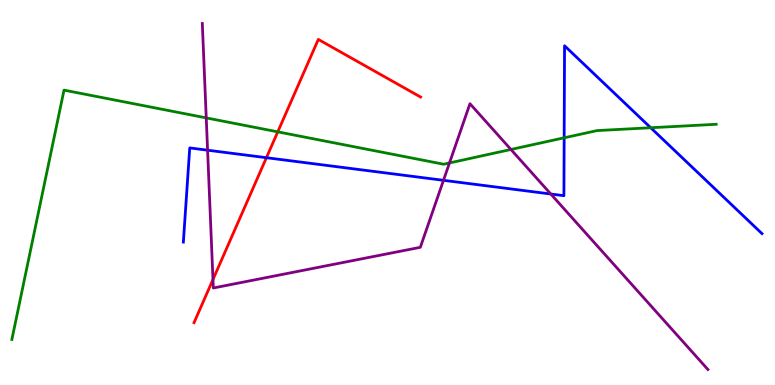[{'lines': ['blue', 'red'], 'intersections': [{'x': 3.44, 'y': 5.9}]}, {'lines': ['green', 'red'], 'intersections': [{'x': 3.58, 'y': 6.58}]}, {'lines': ['purple', 'red'], 'intersections': [{'x': 2.75, 'y': 2.74}]}, {'lines': ['blue', 'green'], 'intersections': [{'x': 7.28, 'y': 6.42}, {'x': 8.4, 'y': 6.68}]}, {'lines': ['blue', 'purple'], 'intersections': [{'x': 2.68, 'y': 6.1}, {'x': 5.72, 'y': 5.32}, {'x': 7.11, 'y': 4.96}]}, {'lines': ['green', 'purple'], 'intersections': [{'x': 2.66, 'y': 6.94}, {'x': 5.8, 'y': 5.77}, {'x': 6.59, 'y': 6.12}]}]